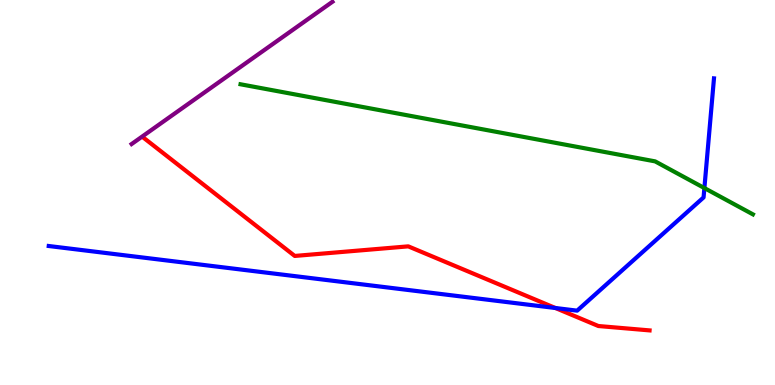[{'lines': ['blue', 'red'], 'intersections': [{'x': 7.17, 'y': 2.0}]}, {'lines': ['green', 'red'], 'intersections': []}, {'lines': ['purple', 'red'], 'intersections': []}, {'lines': ['blue', 'green'], 'intersections': [{'x': 9.09, 'y': 5.12}]}, {'lines': ['blue', 'purple'], 'intersections': []}, {'lines': ['green', 'purple'], 'intersections': []}]